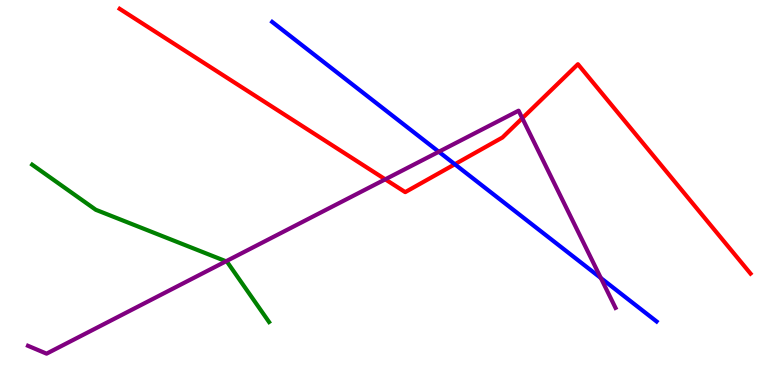[{'lines': ['blue', 'red'], 'intersections': [{'x': 5.87, 'y': 5.73}]}, {'lines': ['green', 'red'], 'intersections': []}, {'lines': ['purple', 'red'], 'intersections': [{'x': 4.97, 'y': 5.34}, {'x': 6.74, 'y': 6.93}]}, {'lines': ['blue', 'green'], 'intersections': []}, {'lines': ['blue', 'purple'], 'intersections': [{'x': 5.66, 'y': 6.06}, {'x': 7.75, 'y': 2.78}]}, {'lines': ['green', 'purple'], 'intersections': [{'x': 2.92, 'y': 3.21}]}]